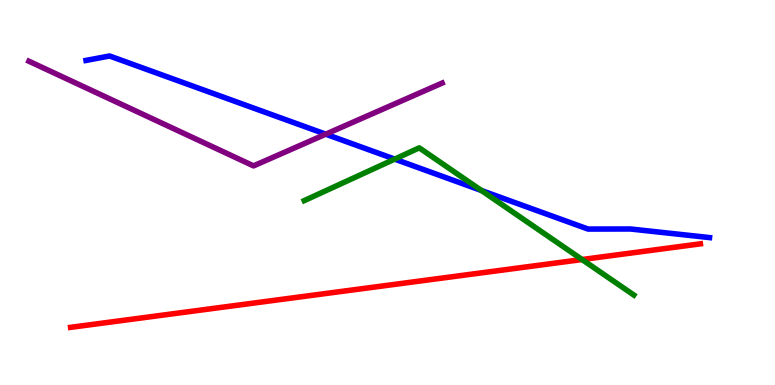[{'lines': ['blue', 'red'], 'intersections': []}, {'lines': ['green', 'red'], 'intersections': [{'x': 7.51, 'y': 3.26}]}, {'lines': ['purple', 'red'], 'intersections': []}, {'lines': ['blue', 'green'], 'intersections': [{'x': 5.09, 'y': 5.87}, {'x': 6.21, 'y': 5.05}]}, {'lines': ['blue', 'purple'], 'intersections': [{'x': 4.2, 'y': 6.51}]}, {'lines': ['green', 'purple'], 'intersections': []}]